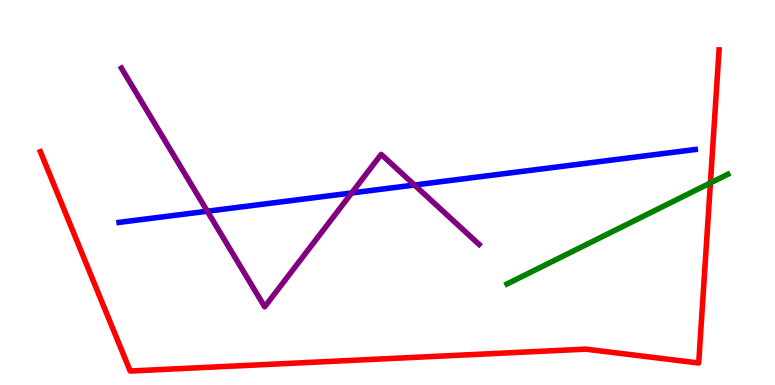[{'lines': ['blue', 'red'], 'intersections': []}, {'lines': ['green', 'red'], 'intersections': [{'x': 9.17, 'y': 5.25}]}, {'lines': ['purple', 'red'], 'intersections': []}, {'lines': ['blue', 'green'], 'intersections': []}, {'lines': ['blue', 'purple'], 'intersections': [{'x': 2.68, 'y': 4.51}, {'x': 4.54, 'y': 4.99}, {'x': 5.35, 'y': 5.19}]}, {'lines': ['green', 'purple'], 'intersections': []}]